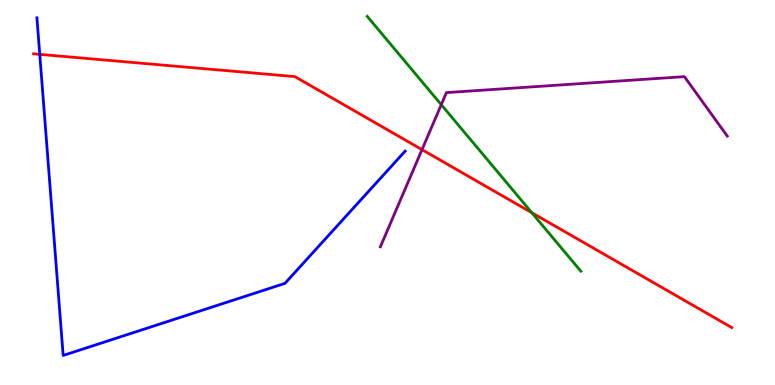[{'lines': ['blue', 'red'], 'intersections': [{'x': 0.513, 'y': 8.59}]}, {'lines': ['green', 'red'], 'intersections': [{'x': 6.86, 'y': 4.47}]}, {'lines': ['purple', 'red'], 'intersections': [{'x': 5.45, 'y': 6.11}]}, {'lines': ['blue', 'green'], 'intersections': []}, {'lines': ['blue', 'purple'], 'intersections': []}, {'lines': ['green', 'purple'], 'intersections': [{'x': 5.69, 'y': 7.28}]}]